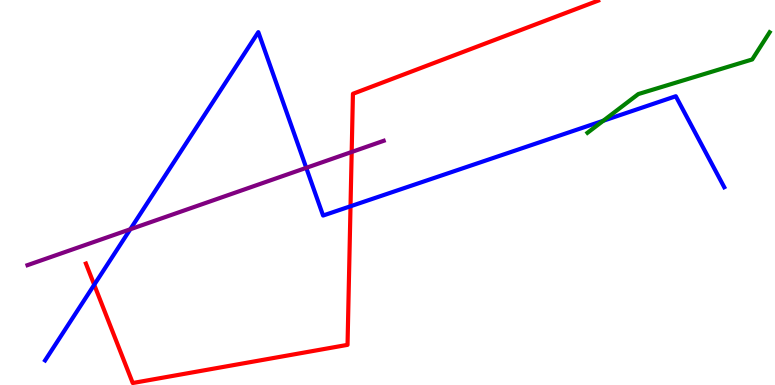[{'lines': ['blue', 'red'], 'intersections': [{'x': 1.22, 'y': 2.6}, {'x': 4.52, 'y': 4.64}]}, {'lines': ['green', 'red'], 'intersections': []}, {'lines': ['purple', 'red'], 'intersections': [{'x': 4.54, 'y': 6.05}]}, {'lines': ['blue', 'green'], 'intersections': [{'x': 7.78, 'y': 6.86}]}, {'lines': ['blue', 'purple'], 'intersections': [{'x': 1.68, 'y': 4.04}, {'x': 3.95, 'y': 5.64}]}, {'lines': ['green', 'purple'], 'intersections': []}]